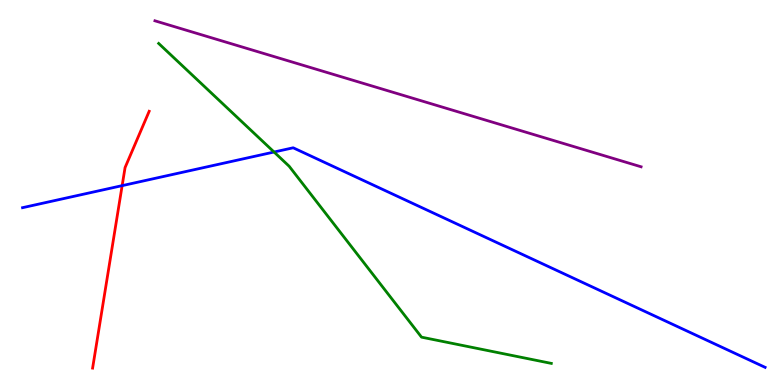[{'lines': ['blue', 'red'], 'intersections': [{'x': 1.58, 'y': 5.18}]}, {'lines': ['green', 'red'], 'intersections': []}, {'lines': ['purple', 'red'], 'intersections': []}, {'lines': ['blue', 'green'], 'intersections': [{'x': 3.54, 'y': 6.05}]}, {'lines': ['blue', 'purple'], 'intersections': []}, {'lines': ['green', 'purple'], 'intersections': []}]